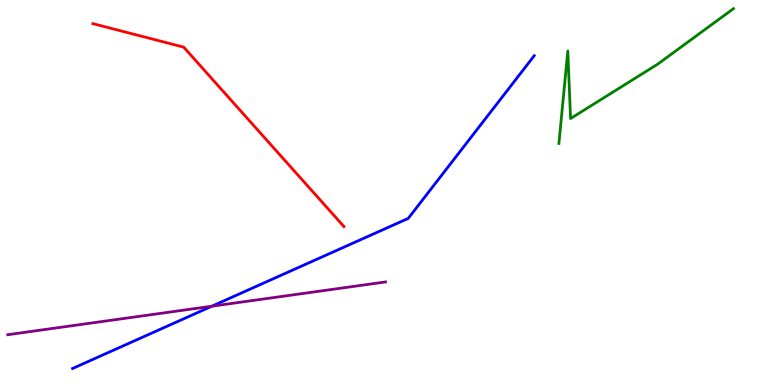[{'lines': ['blue', 'red'], 'intersections': []}, {'lines': ['green', 'red'], 'intersections': []}, {'lines': ['purple', 'red'], 'intersections': []}, {'lines': ['blue', 'green'], 'intersections': []}, {'lines': ['blue', 'purple'], 'intersections': [{'x': 2.73, 'y': 2.05}]}, {'lines': ['green', 'purple'], 'intersections': []}]